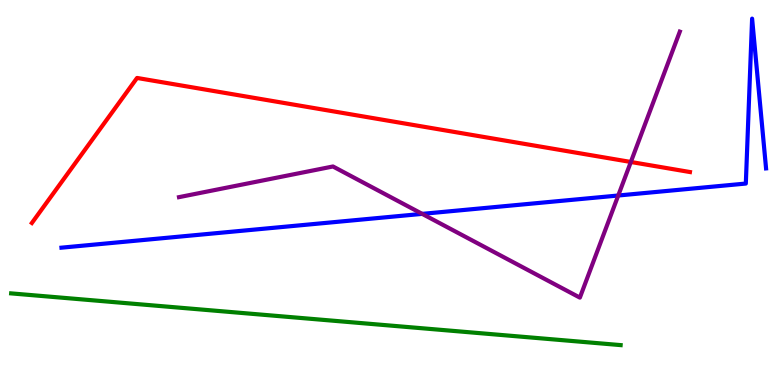[{'lines': ['blue', 'red'], 'intersections': []}, {'lines': ['green', 'red'], 'intersections': []}, {'lines': ['purple', 'red'], 'intersections': [{'x': 8.14, 'y': 5.79}]}, {'lines': ['blue', 'green'], 'intersections': []}, {'lines': ['blue', 'purple'], 'intersections': [{'x': 5.45, 'y': 4.44}, {'x': 7.98, 'y': 4.92}]}, {'lines': ['green', 'purple'], 'intersections': []}]